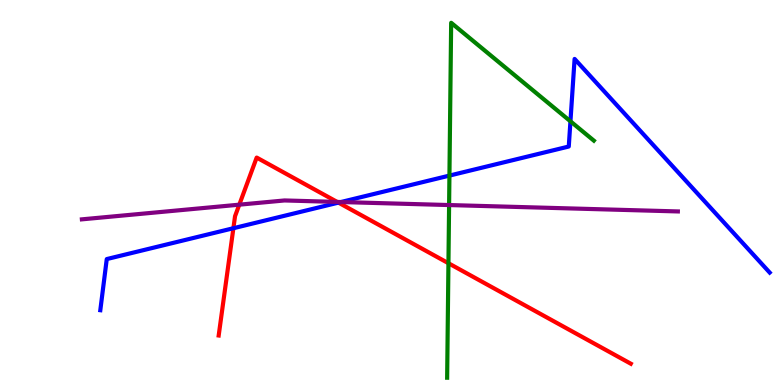[{'lines': ['blue', 'red'], 'intersections': [{'x': 3.01, 'y': 4.07}, {'x': 4.37, 'y': 4.74}]}, {'lines': ['green', 'red'], 'intersections': [{'x': 5.79, 'y': 3.16}]}, {'lines': ['purple', 'red'], 'intersections': [{'x': 3.09, 'y': 4.68}, {'x': 4.35, 'y': 4.76}]}, {'lines': ['blue', 'green'], 'intersections': [{'x': 5.8, 'y': 5.44}, {'x': 7.36, 'y': 6.85}]}, {'lines': ['blue', 'purple'], 'intersections': [{'x': 4.4, 'y': 4.75}]}, {'lines': ['green', 'purple'], 'intersections': [{'x': 5.79, 'y': 4.67}]}]